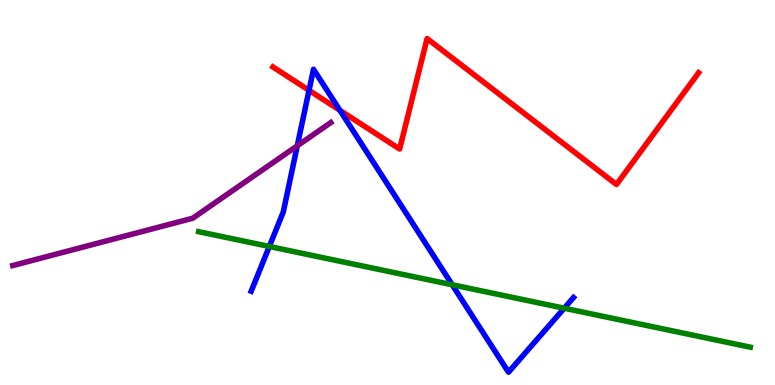[{'lines': ['blue', 'red'], 'intersections': [{'x': 3.99, 'y': 7.65}, {'x': 4.39, 'y': 7.13}]}, {'lines': ['green', 'red'], 'intersections': []}, {'lines': ['purple', 'red'], 'intersections': []}, {'lines': ['blue', 'green'], 'intersections': [{'x': 3.47, 'y': 3.6}, {'x': 5.84, 'y': 2.6}, {'x': 7.28, 'y': 1.99}]}, {'lines': ['blue', 'purple'], 'intersections': [{'x': 3.84, 'y': 6.21}]}, {'lines': ['green', 'purple'], 'intersections': []}]